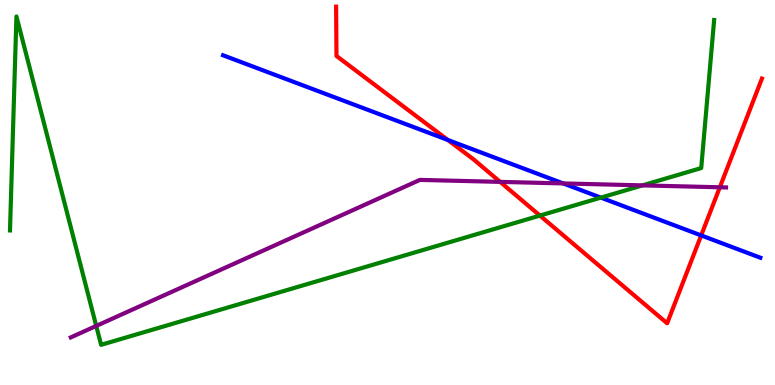[{'lines': ['blue', 'red'], 'intersections': [{'x': 5.78, 'y': 6.36}, {'x': 9.05, 'y': 3.89}]}, {'lines': ['green', 'red'], 'intersections': [{'x': 6.97, 'y': 4.4}]}, {'lines': ['purple', 'red'], 'intersections': [{'x': 6.45, 'y': 5.28}, {'x': 9.29, 'y': 5.14}]}, {'lines': ['blue', 'green'], 'intersections': [{'x': 7.75, 'y': 4.87}]}, {'lines': ['blue', 'purple'], 'intersections': [{'x': 7.27, 'y': 5.24}]}, {'lines': ['green', 'purple'], 'intersections': [{'x': 1.24, 'y': 1.53}, {'x': 8.29, 'y': 5.18}]}]